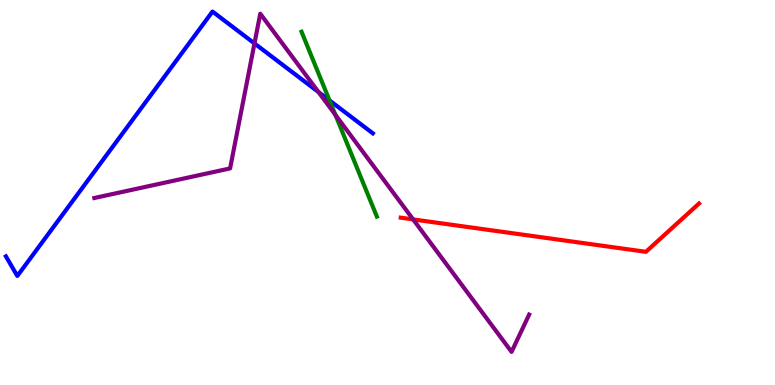[{'lines': ['blue', 'red'], 'intersections': []}, {'lines': ['green', 'red'], 'intersections': []}, {'lines': ['purple', 'red'], 'intersections': [{'x': 5.33, 'y': 4.3}]}, {'lines': ['blue', 'green'], 'intersections': [{'x': 4.25, 'y': 7.39}]}, {'lines': ['blue', 'purple'], 'intersections': [{'x': 3.28, 'y': 8.87}, {'x': 4.11, 'y': 7.61}]}, {'lines': ['green', 'purple'], 'intersections': [{'x': 4.33, 'y': 7.02}]}]